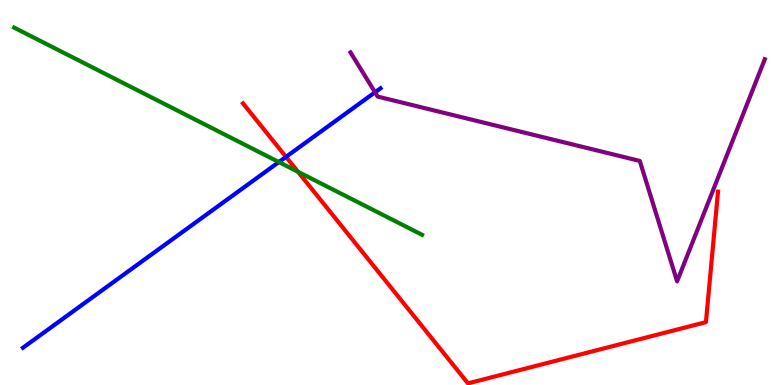[{'lines': ['blue', 'red'], 'intersections': [{'x': 3.69, 'y': 5.93}]}, {'lines': ['green', 'red'], 'intersections': [{'x': 3.84, 'y': 5.54}]}, {'lines': ['purple', 'red'], 'intersections': []}, {'lines': ['blue', 'green'], 'intersections': [{'x': 3.6, 'y': 5.79}]}, {'lines': ['blue', 'purple'], 'intersections': [{'x': 4.84, 'y': 7.6}]}, {'lines': ['green', 'purple'], 'intersections': []}]